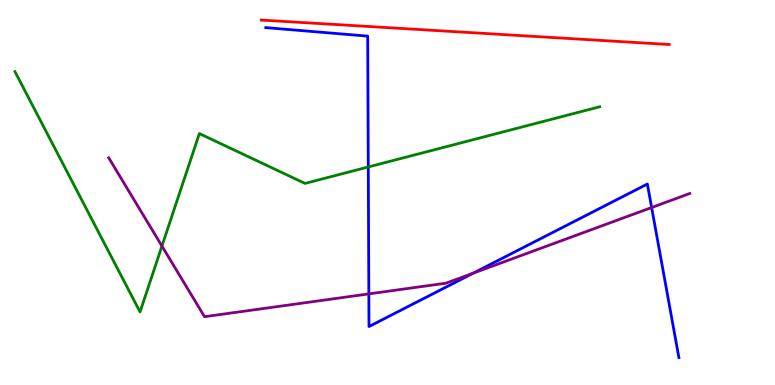[{'lines': ['blue', 'red'], 'intersections': []}, {'lines': ['green', 'red'], 'intersections': []}, {'lines': ['purple', 'red'], 'intersections': []}, {'lines': ['blue', 'green'], 'intersections': [{'x': 4.75, 'y': 5.66}]}, {'lines': ['blue', 'purple'], 'intersections': [{'x': 4.76, 'y': 2.37}, {'x': 6.11, 'y': 2.91}, {'x': 8.41, 'y': 4.61}]}, {'lines': ['green', 'purple'], 'intersections': [{'x': 2.09, 'y': 3.61}]}]